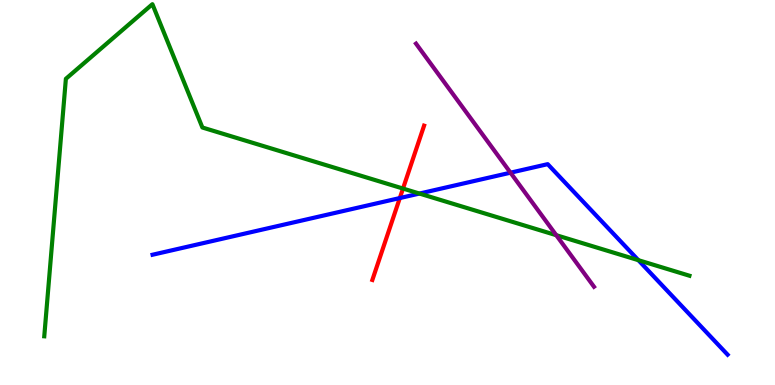[{'lines': ['blue', 'red'], 'intersections': [{'x': 5.16, 'y': 4.86}]}, {'lines': ['green', 'red'], 'intersections': [{'x': 5.2, 'y': 5.1}]}, {'lines': ['purple', 'red'], 'intersections': []}, {'lines': ['blue', 'green'], 'intersections': [{'x': 5.41, 'y': 4.97}, {'x': 8.24, 'y': 3.24}]}, {'lines': ['blue', 'purple'], 'intersections': [{'x': 6.59, 'y': 5.51}]}, {'lines': ['green', 'purple'], 'intersections': [{'x': 7.18, 'y': 3.89}]}]